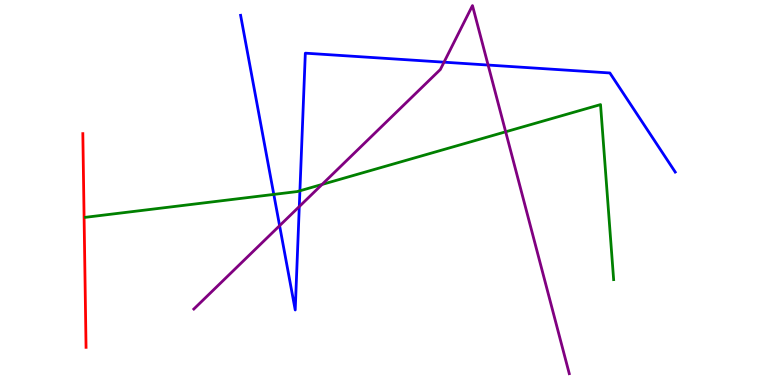[{'lines': ['blue', 'red'], 'intersections': []}, {'lines': ['green', 'red'], 'intersections': []}, {'lines': ['purple', 'red'], 'intersections': []}, {'lines': ['blue', 'green'], 'intersections': [{'x': 3.53, 'y': 4.95}, {'x': 3.87, 'y': 5.04}]}, {'lines': ['blue', 'purple'], 'intersections': [{'x': 3.61, 'y': 4.14}, {'x': 3.86, 'y': 4.63}, {'x': 5.73, 'y': 8.38}, {'x': 6.3, 'y': 8.31}]}, {'lines': ['green', 'purple'], 'intersections': [{'x': 4.16, 'y': 5.21}, {'x': 6.52, 'y': 6.58}]}]